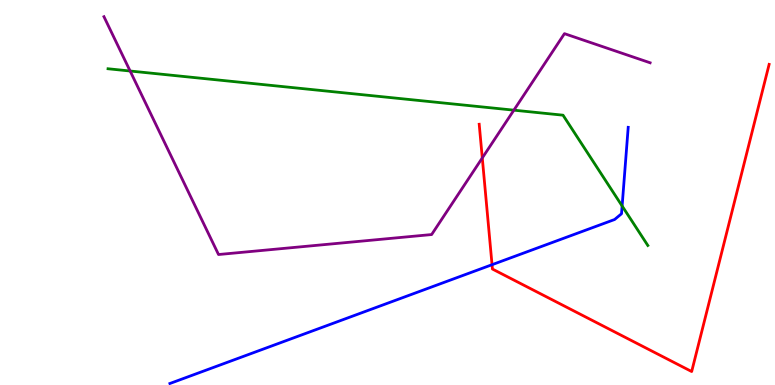[{'lines': ['blue', 'red'], 'intersections': [{'x': 6.35, 'y': 3.12}]}, {'lines': ['green', 'red'], 'intersections': []}, {'lines': ['purple', 'red'], 'intersections': [{'x': 6.22, 'y': 5.9}]}, {'lines': ['blue', 'green'], 'intersections': [{'x': 8.03, 'y': 4.65}]}, {'lines': ['blue', 'purple'], 'intersections': []}, {'lines': ['green', 'purple'], 'intersections': [{'x': 1.68, 'y': 8.16}, {'x': 6.63, 'y': 7.14}]}]